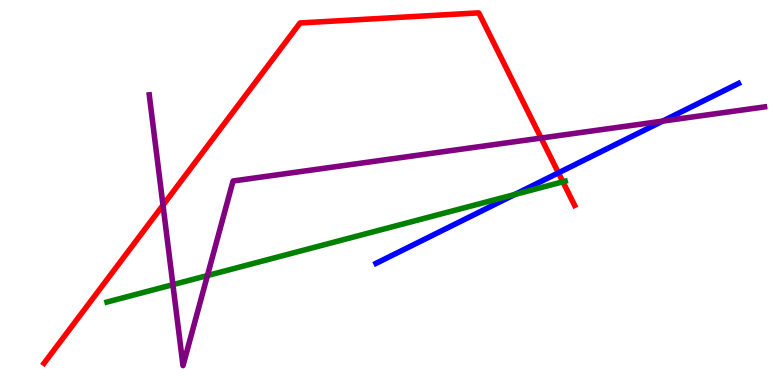[{'lines': ['blue', 'red'], 'intersections': [{'x': 7.21, 'y': 5.51}]}, {'lines': ['green', 'red'], 'intersections': [{'x': 7.26, 'y': 5.28}]}, {'lines': ['purple', 'red'], 'intersections': [{'x': 2.1, 'y': 4.67}, {'x': 6.98, 'y': 6.41}]}, {'lines': ['blue', 'green'], 'intersections': [{'x': 6.64, 'y': 4.95}]}, {'lines': ['blue', 'purple'], 'intersections': [{'x': 8.55, 'y': 6.85}]}, {'lines': ['green', 'purple'], 'intersections': [{'x': 2.23, 'y': 2.61}, {'x': 2.68, 'y': 2.84}]}]